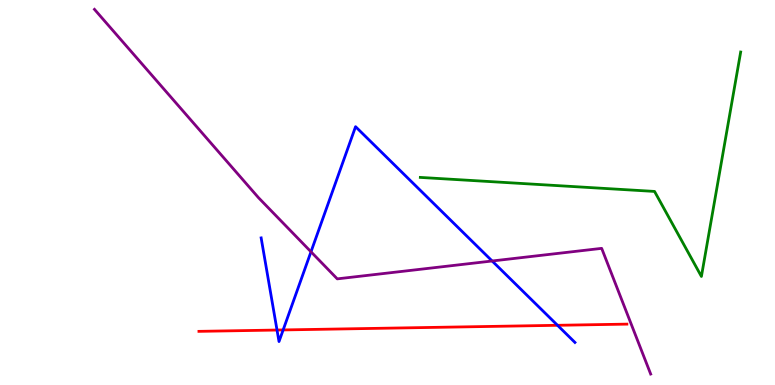[{'lines': ['blue', 'red'], 'intersections': [{'x': 3.57, 'y': 1.43}, {'x': 3.65, 'y': 1.43}, {'x': 7.19, 'y': 1.55}]}, {'lines': ['green', 'red'], 'intersections': []}, {'lines': ['purple', 'red'], 'intersections': []}, {'lines': ['blue', 'green'], 'intersections': []}, {'lines': ['blue', 'purple'], 'intersections': [{'x': 4.01, 'y': 3.46}, {'x': 6.35, 'y': 3.22}]}, {'lines': ['green', 'purple'], 'intersections': []}]